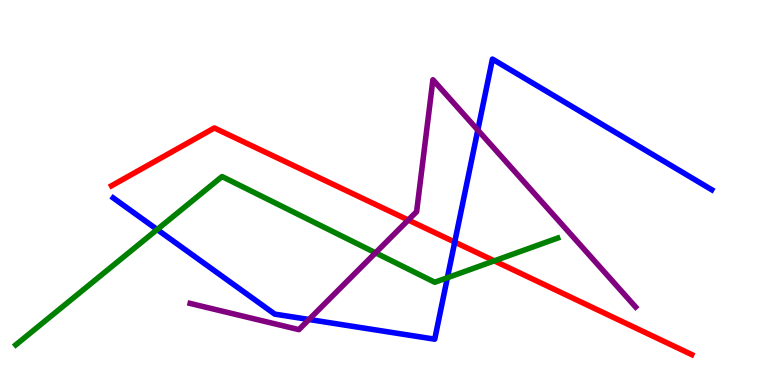[{'lines': ['blue', 'red'], 'intersections': [{'x': 5.87, 'y': 3.71}]}, {'lines': ['green', 'red'], 'intersections': [{'x': 6.38, 'y': 3.22}]}, {'lines': ['purple', 'red'], 'intersections': [{'x': 5.27, 'y': 4.29}]}, {'lines': ['blue', 'green'], 'intersections': [{'x': 2.03, 'y': 4.04}, {'x': 5.77, 'y': 2.79}]}, {'lines': ['blue', 'purple'], 'intersections': [{'x': 3.99, 'y': 1.7}, {'x': 6.17, 'y': 6.62}]}, {'lines': ['green', 'purple'], 'intersections': [{'x': 4.85, 'y': 3.43}]}]